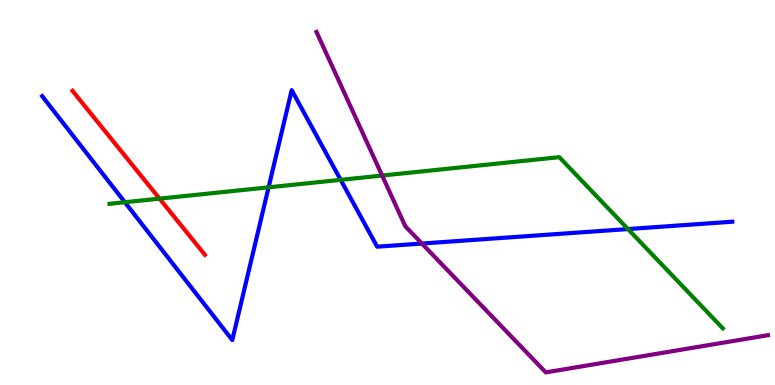[{'lines': ['blue', 'red'], 'intersections': []}, {'lines': ['green', 'red'], 'intersections': [{'x': 2.06, 'y': 4.84}]}, {'lines': ['purple', 'red'], 'intersections': []}, {'lines': ['blue', 'green'], 'intersections': [{'x': 1.61, 'y': 4.75}, {'x': 3.47, 'y': 5.13}, {'x': 4.4, 'y': 5.33}, {'x': 8.1, 'y': 4.05}]}, {'lines': ['blue', 'purple'], 'intersections': [{'x': 5.44, 'y': 3.67}]}, {'lines': ['green', 'purple'], 'intersections': [{'x': 4.93, 'y': 5.44}]}]